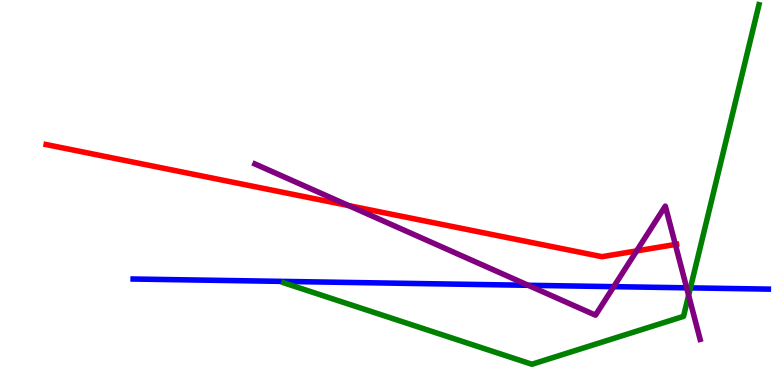[{'lines': ['blue', 'red'], 'intersections': []}, {'lines': ['green', 'red'], 'intersections': []}, {'lines': ['purple', 'red'], 'intersections': [{'x': 4.5, 'y': 4.66}, {'x': 8.21, 'y': 3.48}, {'x': 8.71, 'y': 3.65}]}, {'lines': ['blue', 'green'], 'intersections': [{'x': 8.91, 'y': 2.52}]}, {'lines': ['blue', 'purple'], 'intersections': [{'x': 6.82, 'y': 2.59}, {'x': 7.92, 'y': 2.55}, {'x': 8.86, 'y': 2.52}]}, {'lines': ['green', 'purple'], 'intersections': [{'x': 8.89, 'y': 2.33}]}]